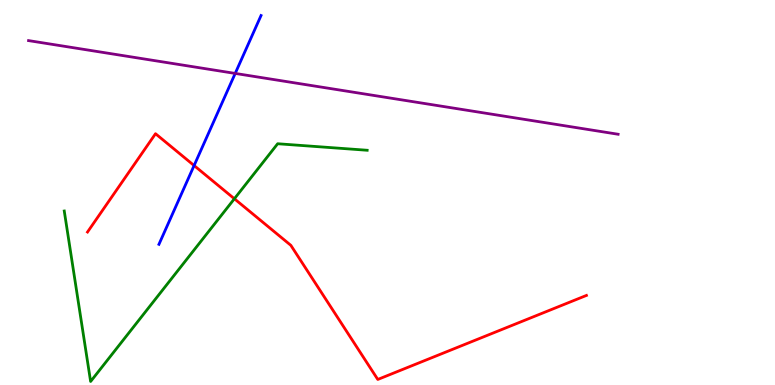[{'lines': ['blue', 'red'], 'intersections': [{'x': 2.5, 'y': 5.7}]}, {'lines': ['green', 'red'], 'intersections': [{'x': 3.02, 'y': 4.84}]}, {'lines': ['purple', 'red'], 'intersections': []}, {'lines': ['blue', 'green'], 'intersections': []}, {'lines': ['blue', 'purple'], 'intersections': [{'x': 3.03, 'y': 8.09}]}, {'lines': ['green', 'purple'], 'intersections': []}]